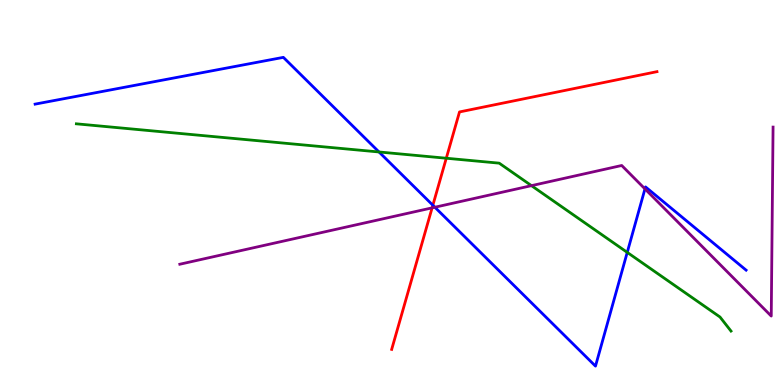[{'lines': ['blue', 'red'], 'intersections': [{'x': 5.59, 'y': 4.67}]}, {'lines': ['green', 'red'], 'intersections': [{'x': 5.76, 'y': 5.89}]}, {'lines': ['purple', 'red'], 'intersections': [{'x': 5.58, 'y': 4.6}]}, {'lines': ['blue', 'green'], 'intersections': [{'x': 4.89, 'y': 6.05}, {'x': 8.09, 'y': 3.44}]}, {'lines': ['blue', 'purple'], 'intersections': [{'x': 5.61, 'y': 4.62}, {'x': 8.32, 'y': 5.09}]}, {'lines': ['green', 'purple'], 'intersections': [{'x': 6.86, 'y': 5.18}]}]